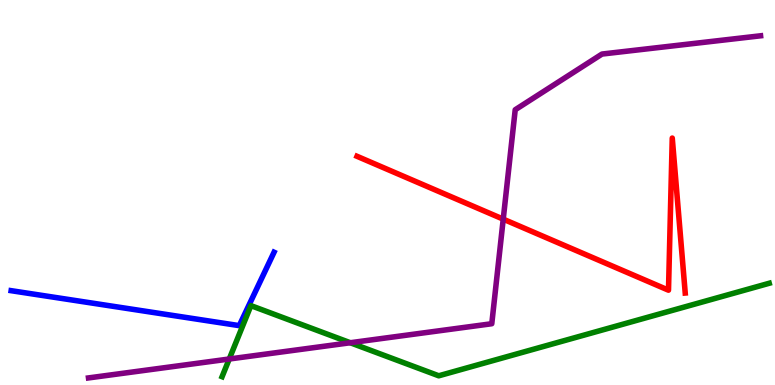[{'lines': ['blue', 'red'], 'intersections': []}, {'lines': ['green', 'red'], 'intersections': []}, {'lines': ['purple', 'red'], 'intersections': [{'x': 6.49, 'y': 4.31}]}, {'lines': ['blue', 'green'], 'intersections': []}, {'lines': ['blue', 'purple'], 'intersections': []}, {'lines': ['green', 'purple'], 'intersections': [{'x': 2.96, 'y': 0.675}, {'x': 4.52, 'y': 1.1}]}]